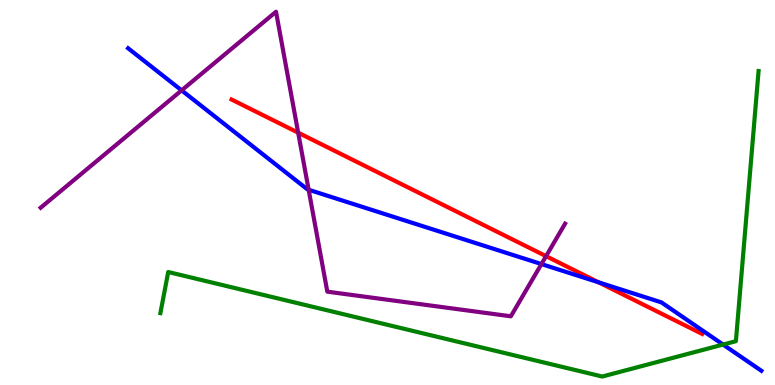[{'lines': ['blue', 'red'], 'intersections': [{'x': 7.72, 'y': 2.67}]}, {'lines': ['green', 'red'], 'intersections': []}, {'lines': ['purple', 'red'], 'intersections': [{'x': 3.85, 'y': 6.55}, {'x': 7.05, 'y': 3.35}]}, {'lines': ['blue', 'green'], 'intersections': [{'x': 9.33, 'y': 1.05}]}, {'lines': ['blue', 'purple'], 'intersections': [{'x': 2.34, 'y': 7.65}, {'x': 3.98, 'y': 5.07}, {'x': 6.99, 'y': 3.14}]}, {'lines': ['green', 'purple'], 'intersections': []}]